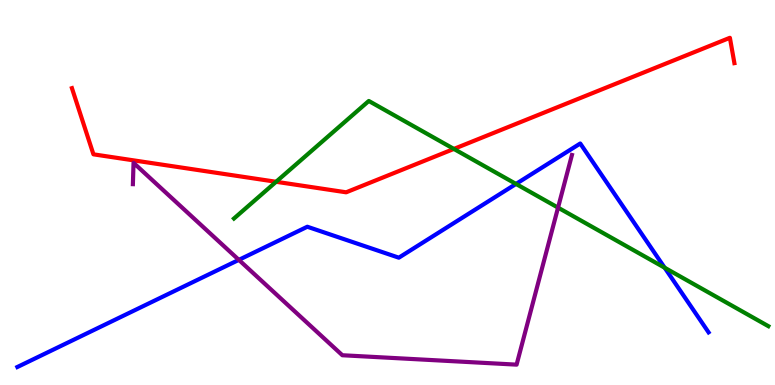[{'lines': ['blue', 'red'], 'intersections': []}, {'lines': ['green', 'red'], 'intersections': [{'x': 3.56, 'y': 5.28}, {'x': 5.86, 'y': 6.13}]}, {'lines': ['purple', 'red'], 'intersections': []}, {'lines': ['blue', 'green'], 'intersections': [{'x': 6.66, 'y': 5.22}, {'x': 8.58, 'y': 3.05}]}, {'lines': ['blue', 'purple'], 'intersections': [{'x': 3.08, 'y': 3.25}]}, {'lines': ['green', 'purple'], 'intersections': [{'x': 7.2, 'y': 4.61}]}]